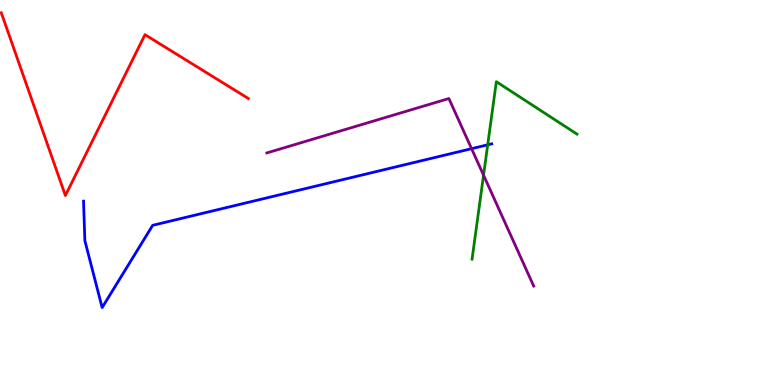[{'lines': ['blue', 'red'], 'intersections': []}, {'lines': ['green', 'red'], 'intersections': []}, {'lines': ['purple', 'red'], 'intersections': []}, {'lines': ['blue', 'green'], 'intersections': [{'x': 6.29, 'y': 6.24}]}, {'lines': ['blue', 'purple'], 'intersections': [{'x': 6.08, 'y': 6.14}]}, {'lines': ['green', 'purple'], 'intersections': [{'x': 6.24, 'y': 5.45}]}]